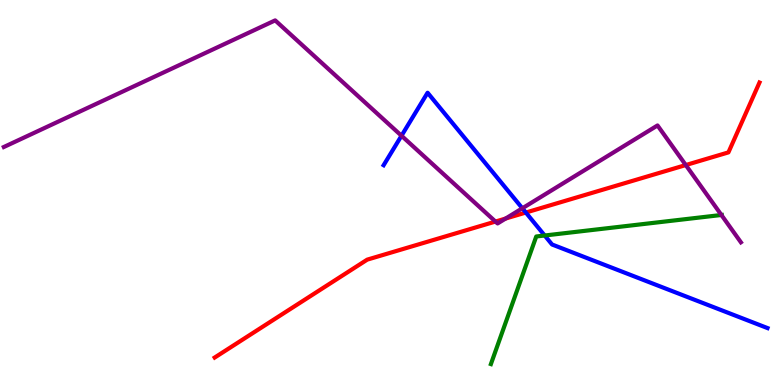[{'lines': ['blue', 'red'], 'intersections': [{'x': 6.79, 'y': 4.48}]}, {'lines': ['green', 'red'], 'intersections': []}, {'lines': ['purple', 'red'], 'intersections': [{'x': 6.39, 'y': 4.25}, {'x': 6.52, 'y': 4.32}, {'x': 8.85, 'y': 5.71}]}, {'lines': ['blue', 'green'], 'intersections': [{'x': 7.03, 'y': 3.88}]}, {'lines': ['blue', 'purple'], 'intersections': [{'x': 5.18, 'y': 6.47}, {'x': 6.74, 'y': 4.59}]}, {'lines': ['green', 'purple'], 'intersections': [{'x': 9.31, 'y': 4.42}]}]